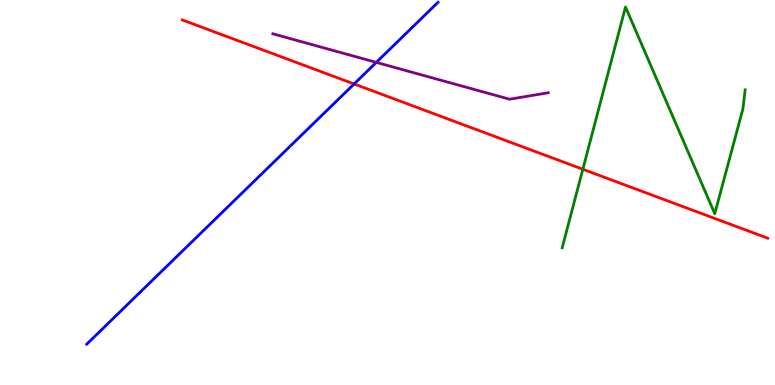[{'lines': ['blue', 'red'], 'intersections': [{'x': 4.57, 'y': 7.82}]}, {'lines': ['green', 'red'], 'intersections': [{'x': 7.52, 'y': 5.6}]}, {'lines': ['purple', 'red'], 'intersections': []}, {'lines': ['blue', 'green'], 'intersections': []}, {'lines': ['blue', 'purple'], 'intersections': [{'x': 4.86, 'y': 8.38}]}, {'lines': ['green', 'purple'], 'intersections': []}]